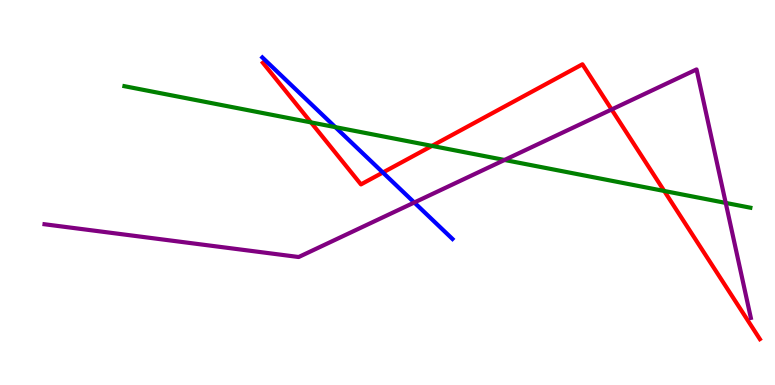[{'lines': ['blue', 'red'], 'intersections': [{'x': 4.94, 'y': 5.52}]}, {'lines': ['green', 'red'], 'intersections': [{'x': 4.01, 'y': 6.82}, {'x': 5.57, 'y': 6.21}, {'x': 8.57, 'y': 5.04}]}, {'lines': ['purple', 'red'], 'intersections': [{'x': 7.89, 'y': 7.16}]}, {'lines': ['blue', 'green'], 'intersections': [{'x': 4.33, 'y': 6.7}]}, {'lines': ['blue', 'purple'], 'intersections': [{'x': 5.35, 'y': 4.74}]}, {'lines': ['green', 'purple'], 'intersections': [{'x': 6.51, 'y': 5.84}, {'x': 9.36, 'y': 4.73}]}]